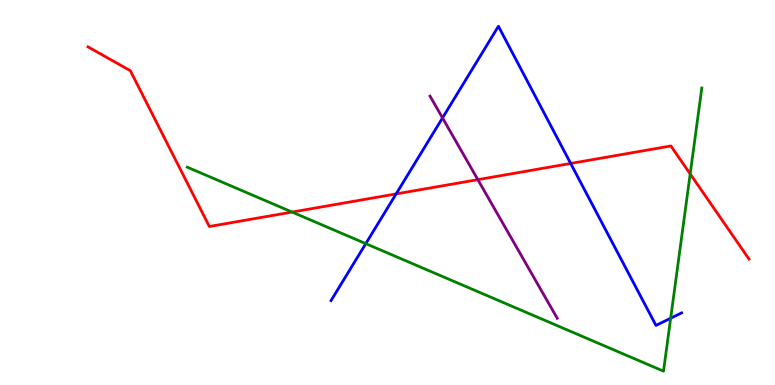[{'lines': ['blue', 'red'], 'intersections': [{'x': 5.11, 'y': 4.96}, {'x': 7.36, 'y': 5.75}]}, {'lines': ['green', 'red'], 'intersections': [{'x': 3.77, 'y': 4.49}, {'x': 8.91, 'y': 5.48}]}, {'lines': ['purple', 'red'], 'intersections': [{'x': 6.17, 'y': 5.33}]}, {'lines': ['blue', 'green'], 'intersections': [{'x': 4.72, 'y': 3.67}, {'x': 8.65, 'y': 1.73}]}, {'lines': ['blue', 'purple'], 'intersections': [{'x': 5.71, 'y': 6.94}]}, {'lines': ['green', 'purple'], 'intersections': []}]